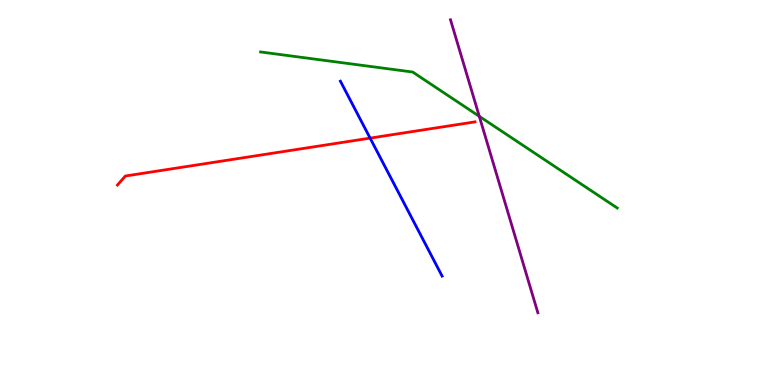[{'lines': ['blue', 'red'], 'intersections': [{'x': 4.78, 'y': 6.41}]}, {'lines': ['green', 'red'], 'intersections': []}, {'lines': ['purple', 'red'], 'intersections': []}, {'lines': ['blue', 'green'], 'intersections': []}, {'lines': ['blue', 'purple'], 'intersections': []}, {'lines': ['green', 'purple'], 'intersections': [{'x': 6.18, 'y': 6.98}]}]